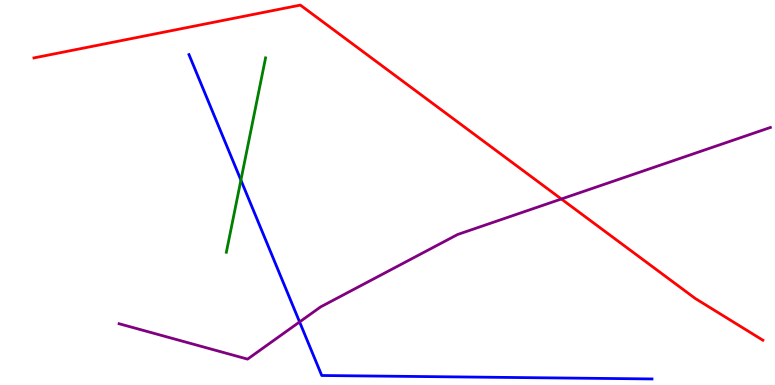[{'lines': ['blue', 'red'], 'intersections': []}, {'lines': ['green', 'red'], 'intersections': []}, {'lines': ['purple', 'red'], 'intersections': [{'x': 7.24, 'y': 4.83}]}, {'lines': ['blue', 'green'], 'intersections': [{'x': 3.11, 'y': 5.32}]}, {'lines': ['blue', 'purple'], 'intersections': [{'x': 3.87, 'y': 1.64}]}, {'lines': ['green', 'purple'], 'intersections': []}]